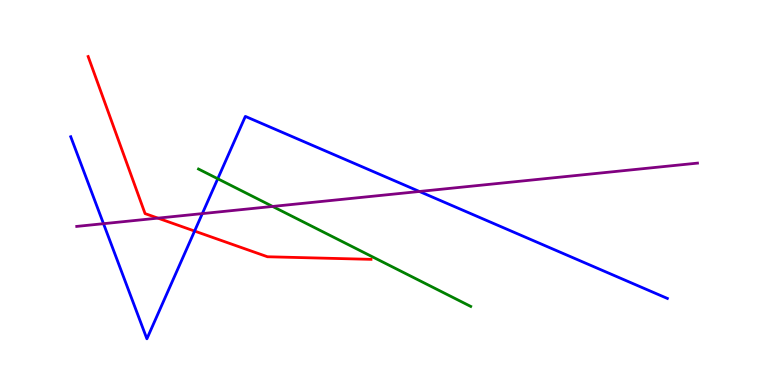[{'lines': ['blue', 'red'], 'intersections': [{'x': 2.51, 'y': 4.0}]}, {'lines': ['green', 'red'], 'intersections': []}, {'lines': ['purple', 'red'], 'intersections': [{'x': 2.04, 'y': 4.33}]}, {'lines': ['blue', 'green'], 'intersections': [{'x': 2.81, 'y': 5.36}]}, {'lines': ['blue', 'purple'], 'intersections': [{'x': 1.34, 'y': 4.19}, {'x': 2.61, 'y': 4.45}, {'x': 5.41, 'y': 5.03}]}, {'lines': ['green', 'purple'], 'intersections': [{'x': 3.52, 'y': 4.64}]}]